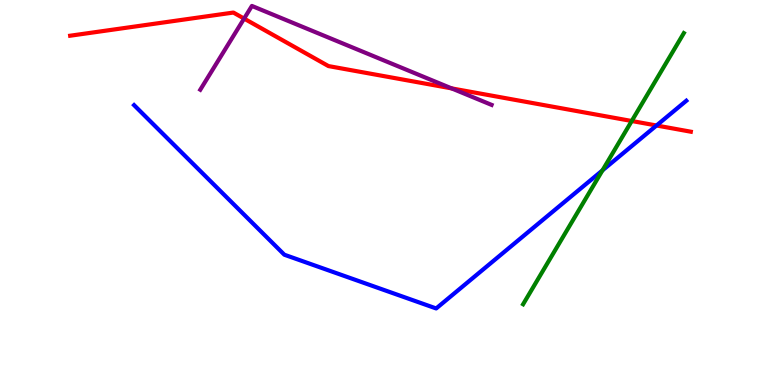[{'lines': ['blue', 'red'], 'intersections': [{'x': 8.47, 'y': 6.74}]}, {'lines': ['green', 'red'], 'intersections': [{'x': 8.15, 'y': 6.86}]}, {'lines': ['purple', 'red'], 'intersections': [{'x': 3.15, 'y': 9.52}, {'x': 5.83, 'y': 7.7}]}, {'lines': ['blue', 'green'], 'intersections': [{'x': 7.77, 'y': 5.57}]}, {'lines': ['blue', 'purple'], 'intersections': []}, {'lines': ['green', 'purple'], 'intersections': []}]